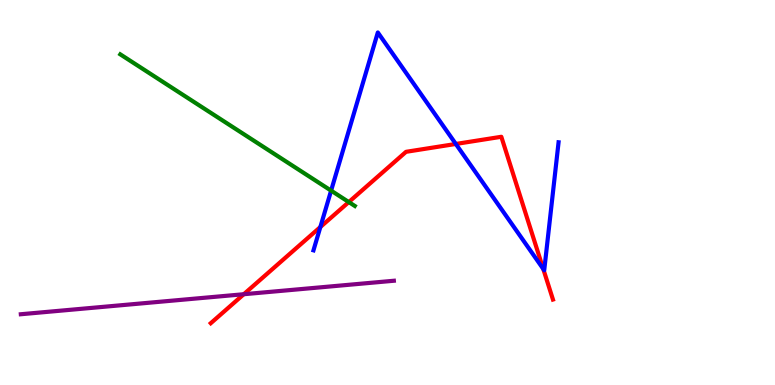[{'lines': ['blue', 'red'], 'intersections': [{'x': 4.13, 'y': 4.1}, {'x': 5.88, 'y': 6.26}, {'x': 7.01, 'y': 3.01}]}, {'lines': ['green', 'red'], 'intersections': [{'x': 4.5, 'y': 4.75}]}, {'lines': ['purple', 'red'], 'intersections': [{'x': 3.15, 'y': 2.36}]}, {'lines': ['blue', 'green'], 'intersections': [{'x': 4.27, 'y': 5.05}]}, {'lines': ['blue', 'purple'], 'intersections': []}, {'lines': ['green', 'purple'], 'intersections': []}]